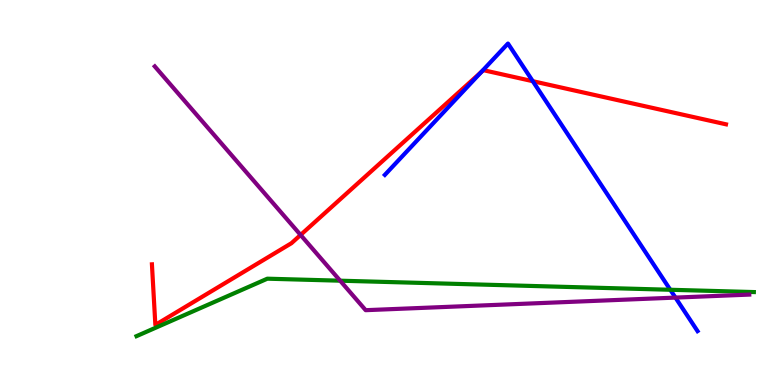[{'lines': ['blue', 'red'], 'intersections': [{'x': 6.21, 'y': 8.12}, {'x': 6.87, 'y': 7.89}]}, {'lines': ['green', 'red'], 'intersections': []}, {'lines': ['purple', 'red'], 'intersections': [{'x': 3.88, 'y': 3.9}]}, {'lines': ['blue', 'green'], 'intersections': [{'x': 8.65, 'y': 2.47}]}, {'lines': ['blue', 'purple'], 'intersections': [{'x': 8.72, 'y': 2.27}]}, {'lines': ['green', 'purple'], 'intersections': [{'x': 4.39, 'y': 2.71}]}]